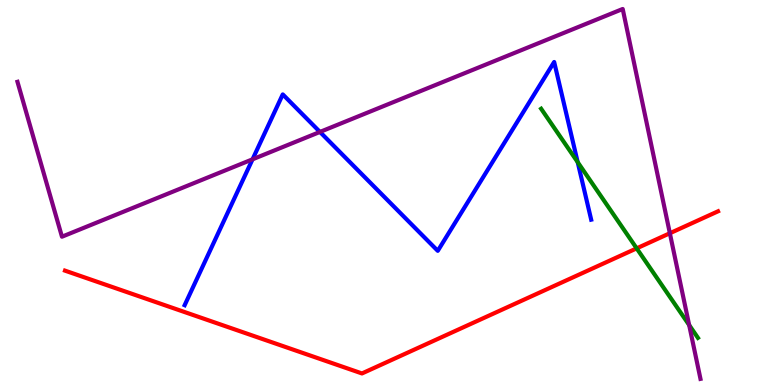[{'lines': ['blue', 'red'], 'intersections': []}, {'lines': ['green', 'red'], 'intersections': [{'x': 8.22, 'y': 3.55}]}, {'lines': ['purple', 'red'], 'intersections': [{'x': 8.64, 'y': 3.94}]}, {'lines': ['blue', 'green'], 'intersections': [{'x': 7.45, 'y': 5.79}]}, {'lines': ['blue', 'purple'], 'intersections': [{'x': 3.26, 'y': 5.86}, {'x': 4.13, 'y': 6.57}]}, {'lines': ['green', 'purple'], 'intersections': [{'x': 8.89, 'y': 1.56}]}]